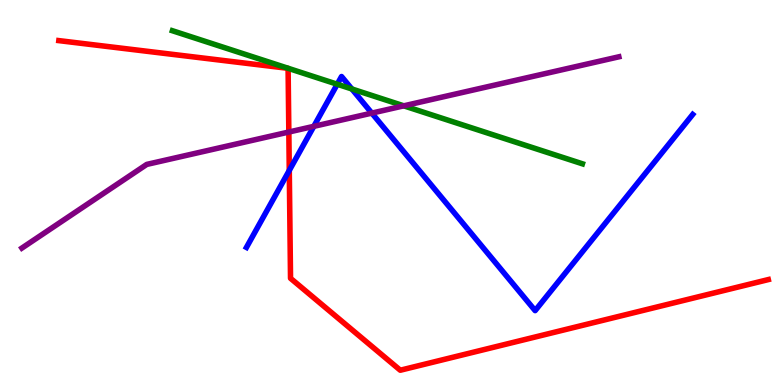[{'lines': ['blue', 'red'], 'intersections': [{'x': 3.73, 'y': 5.57}]}, {'lines': ['green', 'red'], 'intersections': []}, {'lines': ['purple', 'red'], 'intersections': [{'x': 3.73, 'y': 6.57}]}, {'lines': ['blue', 'green'], 'intersections': [{'x': 4.35, 'y': 7.81}, {'x': 4.54, 'y': 7.69}]}, {'lines': ['blue', 'purple'], 'intersections': [{'x': 4.05, 'y': 6.72}, {'x': 4.8, 'y': 7.06}]}, {'lines': ['green', 'purple'], 'intersections': [{'x': 5.21, 'y': 7.25}]}]